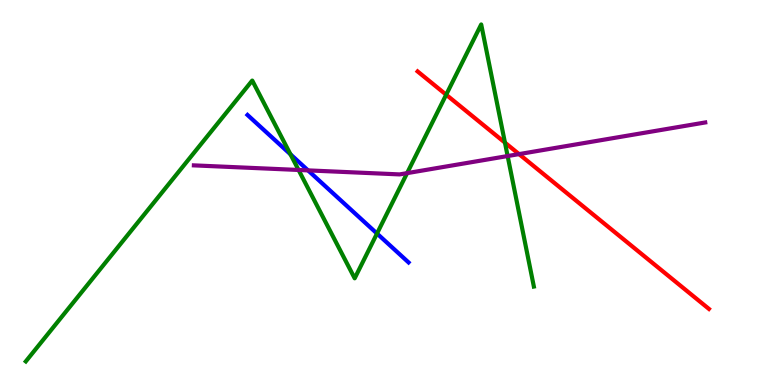[{'lines': ['blue', 'red'], 'intersections': []}, {'lines': ['green', 'red'], 'intersections': [{'x': 5.76, 'y': 7.54}, {'x': 6.52, 'y': 6.3}]}, {'lines': ['purple', 'red'], 'intersections': [{'x': 6.7, 'y': 6.0}]}, {'lines': ['blue', 'green'], 'intersections': [{'x': 3.75, 'y': 5.99}, {'x': 4.86, 'y': 3.93}]}, {'lines': ['blue', 'purple'], 'intersections': [{'x': 3.97, 'y': 5.57}]}, {'lines': ['green', 'purple'], 'intersections': [{'x': 3.85, 'y': 5.59}, {'x': 5.25, 'y': 5.5}, {'x': 6.55, 'y': 5.95}]}]